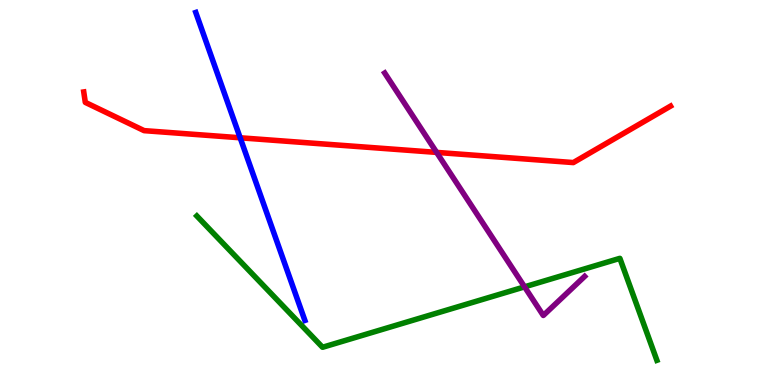[{'lines': ['blue', 'red'], 'intersections': [{'x': 3.1, 'y': 6.42}]}, {'lines': ['green', 'red'], 'intersections': []}, {'lines': ['purple', 'red'], 'intersections': [{'x': 5.63, 'y': 6.04}]}, {'lines': ['blue', 'green'], 'intersections': []}, {'lines': ['blue', 'purple'], 'intersections': []}, {'lines': ['green', 'purple'], 'intersections': [{'x': 6.77, 'y': 2.55}]}]